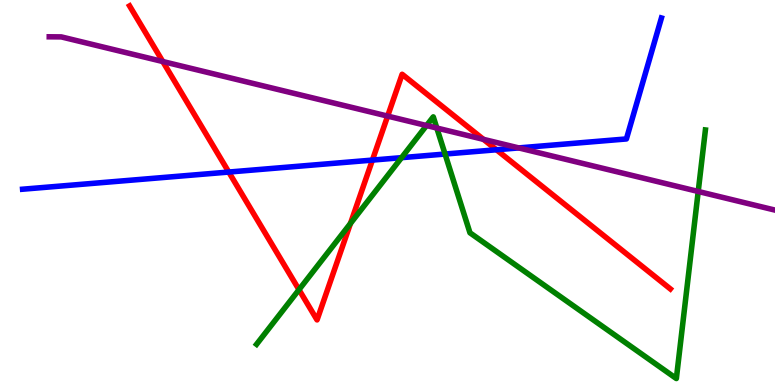[{'lines': ['blue', 'red'], 'intersections': [{'x': 2.95, 'y': 5.53}, {'x': 4.81, 'y': 5.84}, {'x': 6.41, 'y': 6.11}]}, {'lines': ['green', 'red'], 'intersections': [{'x': 3.86, 'y': 2.48}, {'x': 4.52, 'y': 4.2}]}, {'lines': ['purple', 'red'], 'intersections': [{'x': 2.1, 'y': 8.4}, {'x': 5.0, 'y': 6.98}, {'x': 6.24, 'y': 6.38}]}, {'lines': ['blue', 'green'], 'intersections': [{'x': 5.18, 'y': 5.9}, {'x': 5.74, 'y': 6.0}]}, {'lines': ['blue', 'purple'], 'intersections': [{'x': 6.69, 'y': 6.16}]}, {'lines': ['green', 'purple'], 'intersections': [{'x': 5.5, 'y': 6.74}, {'x': 5.64, 'y': 6.67}, {'x': 9.01, 'y': 5.03}]}]